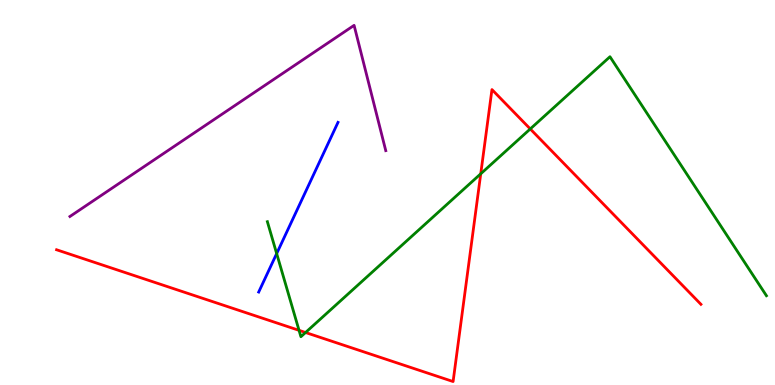[{'lines': ['blue', 'red'], 'intersections': []}, {'lines': ['green', 'red'], 'intersections': [{'x': 3.86, 'y': 1.42}, {'x': 3.94, 'y': 1.36}, {'x': 6.2, 'y': 5.49}, {'x': 6.84, 'y': 6.65}]}, {'lines': ['purple', 'red'], 'intersections': []}, {'lines': ['blue', 'green'], 'intersections': [{'x': 3.57, 'y': 3.41}]}, {'lines': ['blue', 'purple'], 'intersections': []}, {'lines': ['green', 'purple'], 'intersections': []}]